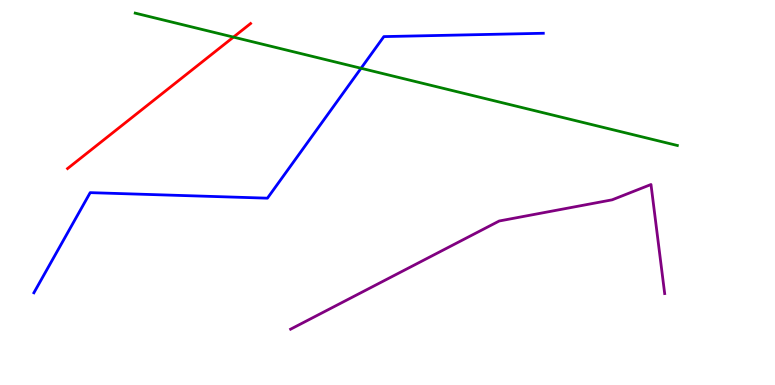[{'lines': ['blue', 'red'], 'intersections': []}, {'lines': ['green', 'red'], 'intersections': [{'x': 3.01, 'y': 9.04}]}, {'lines': ['purple', 'red'], 'intersections': []}, {'lines': ['blue', 'green'], 'intersections': [{'x': 4.66, 'y': 8.23}]}, {'lines': ['blue', 'purple'], 'intersections': []}, {'lines': ['green', 'purple'], 'intersections': []}]